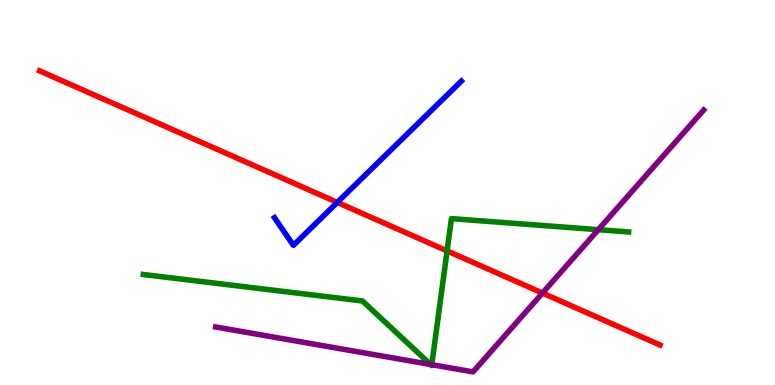[{'lines': ['blue', 'red'], 'intersections': [{'x': 4.35, 'y': 4.74}]}, {'lines': ['green', 'red'], 'intersections': [{'x': 5.77, 'y': 3.48}]}, {'lines': ['purple', 'red'], 'intersections': [{'x': 7.0, 'y': 2.39}]}, {'lines': ['blue', 'green'], 'intersections': []}, {'lines': ['blue', 'purple'], 'intersections': []}, {'lines': ['green', 'purple'], 'intersections': [{'x': 5.56, 'y': 0.533}, {'x': 5.57, 'y': 0.528}, {'x': 7.72, 'y': 4.03}]}]